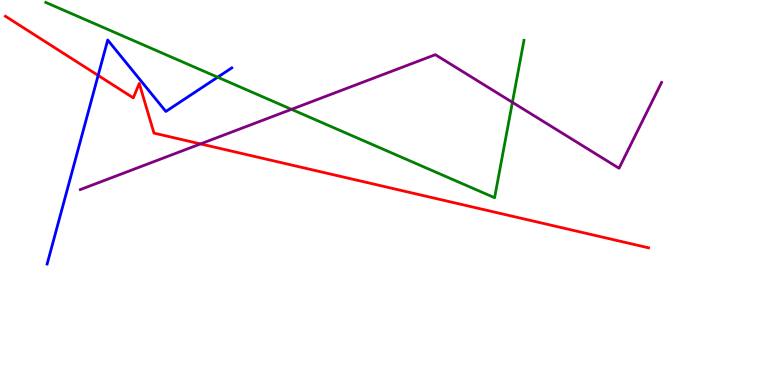[{'lines': ['blue', 'red'], 'intersections': [{'x': 1.27, 'y': 8.04}]}, {'lines': ['green', 'red'], 'intersections': []}, {'lines': ['purple', 'red'], 'intersections': [{'x': 2.59, 'y': 6.26}]}, {'lines': ['blue', 'green'], 'intersections': [{'x': 2.81, 'y': 7.99}]}, {'lines': ['blue', 'purple'], 'intersections': []}, {'lines': ['green', 'purple'], 'intersections': [{'x': 3.76, 'y': 7.16}, {'x': 6.61, 'y': 7.34}]}]